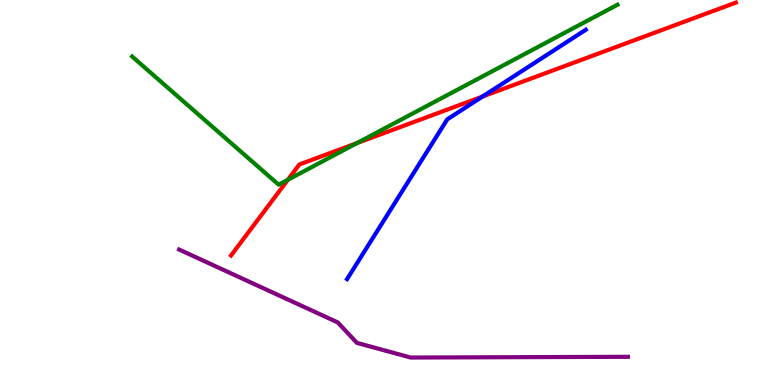[{'lines': ['blue', 'red'], 'intersections': [{'x': 6.23, 'y': 7.49}]}, {'lines': ['green', 'red'], 'intersections': [{'x': 3.71, 'y': 5.33}, {'x': 4.6, 'y': 6.28}]}, {'lines': ['purple', 'red'], 'intersections': []}, {'lines': ['blue', 'green'], 'intersections': []}, {'lines': ['blue', 'purple'], 'intersections': []}, {'lines': ['green', 'purple'], 'intersections': []}]